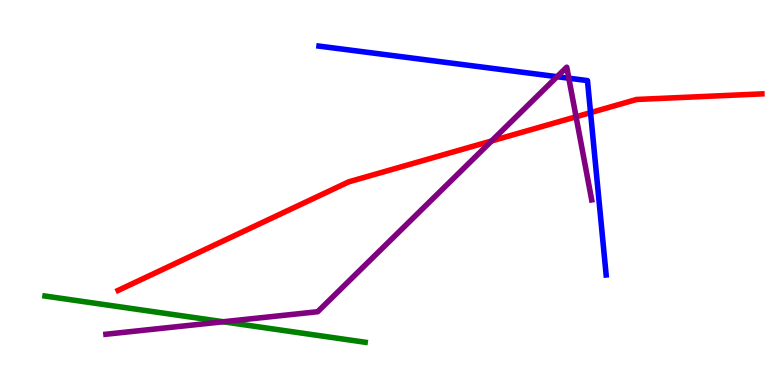[{'lines': ['blue', 'red'], 'intersections': [{'x': 7.62, 'y': 7.07}]}, {'lines': ['green', 'red'], 'intersections': []}, {'lines': ['purple', 'red'], 'intersections': [{'x': 6.34, 'y': 6.34}, {'x': 7.43, 'y': 6.97}]}, {'lines': ['blue', 'green'], 'intersections': []}, {'lines': ['blue', 'purple'], 'intersections': [{'x': 7.19, 'y': 8.01}, {'x': 7.34, 'y': 7.97}]}, {'lines': ['green', 'purple'], 'intersections': [{'x': 2.88, 'y': 1.64}]}]